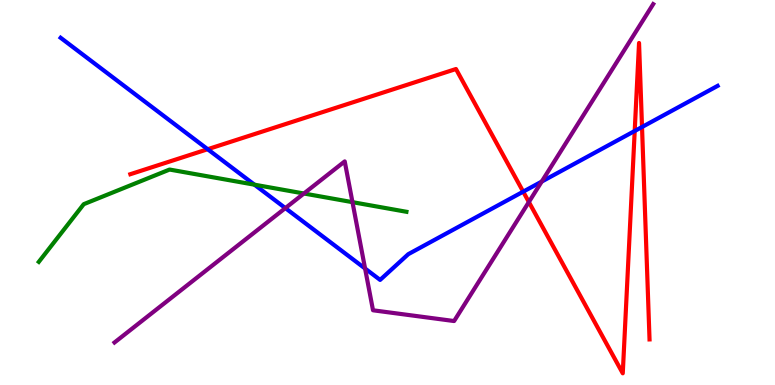[{'lines': ['blue', 'red'], 'intersections': [{'x': 2.68, 'y': 6.12}, {'x': 6.75, 'y': 5.02}, {'x': 8.19, 'y': 6.6}, {'x': 8.28, 'y': 6.7}]}, {'lines': ['green', 'red'], 'intersections': []}, {'lines': ['purple', 'red'], 'intersections': [{'x': 6.82, 'y': 4.75}]}, {'lines': ['blue', 'green'], 'intersections': [{'x': 3.28, 'y': 5.2}]}, {'lines': ['blue', 'purple'], 'intersections': [{'x': 3.68, 'y': 4.59}, {'x': 4.71, 'y': 3.03}, {'x': 6.99, 'y': 5.28}]}, {'lines': ['green', 'purple'], 'intersections': [{'x': 3.92, 'y': 4.97}, {'x': 4.55, 'y': 4.75}]}]